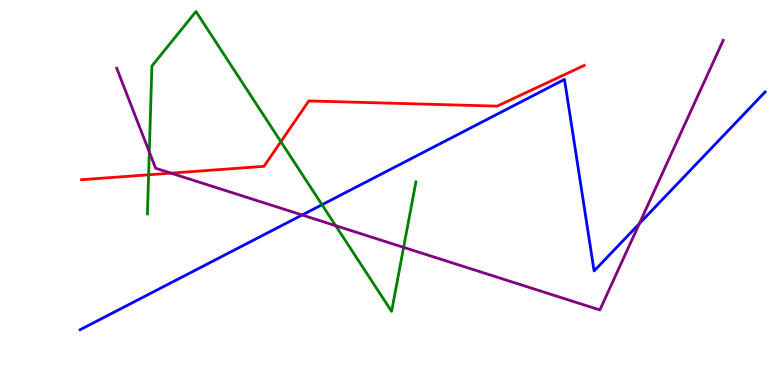[{'lines': ['blue', 'red'], 'intersections': []}, {'lines': ['green', 'red'], 'intersections': [{'x': 1.92, 'y': 5.46}, {'x': 3.62, 'y': 6.32}]}, {'lines': ['purple', 'red'], 'intersections': [{'x': 2.21, 'y': 5.5}]}, {'lines': ['blue', 'green'], 'intersections': [{'x': 4.15, 'y': 4.68}]}, {'lines': ['blue', 'purple'], 'intersections': [{'x': 3.9, 'y': 4.42}, {'x': 8.25, 'y': 4.19}]}, {'lines': ['green', 'purple'], 'intersections': [{'x': 1.93, 'y': 6.05}, {'x': 4.33, 'y': 4.14}, {'x': 5.21, 'y': 3.58}]}]